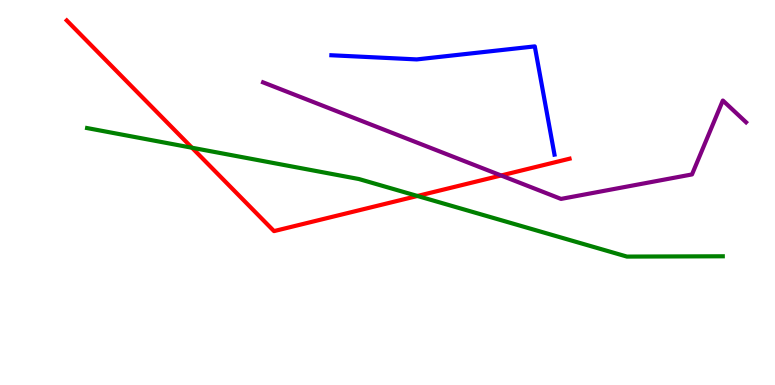[{'lines': ['blue', 'red'], 'intersections': []}, {'lines': ['green', 'red'], 'intersections': [{'x': 2.48, 'y': 6.16}, {'x': 5.39, 'y': 4.91}]}, {'lines': ['purple', 'red'], 'intersections': [{'x': 6.47, 'y': 5.44}]}, {'lines': ['blue', 'green'], 'intersections': []}, {'lines': ['blue', 'purple'], 'intersections': []}, {'lines': ['green', 'purple'], 'intersections': []}]